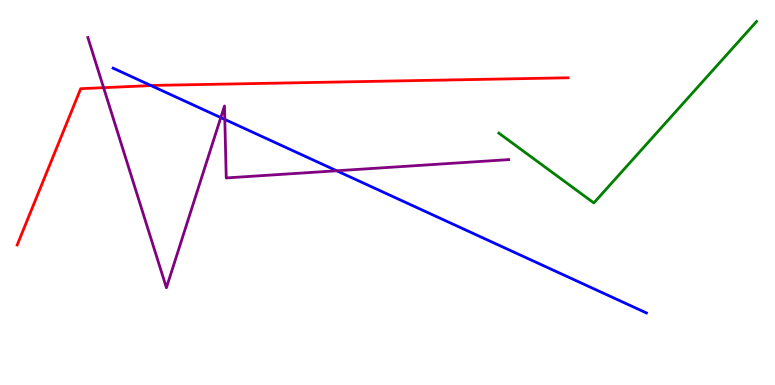[{'lines': ['blue', 'red'], 'intersections': [{'x': 1.95, 'y': 7.78}]}, {'lines': ['green', 'red'], 'intersections': []}, {'lines': ['purple', 'red'], 'intersections': [{'x': 1.34, 'y': 7.72}]}, {'lines': ['blue', 'green'], 'intersections': []}, {'lines': ['blue', 'purple'], 'intersections': [{'x': 2.85, 'y': 6.95}, {'x': 2.9, 'y': 6.9}, {'x': 4.34, 'y': 5.56}]}, {'lines': ['green', 'purple'], 'intersections': []}]